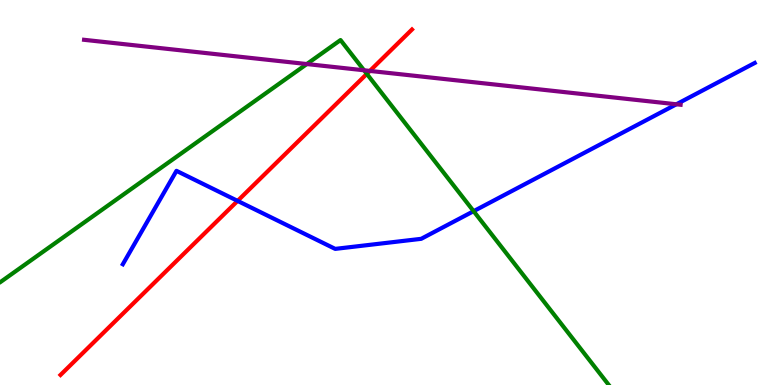[{'lines': ['blue', 'red'], 'intersections': [{'x': 3.07, 'y': 4.78}]}, {'lines': ['green', 'red'], 'intersections': [{'x': 4.73, 'y': 8.08}]}, {'lines': ['purple', 'red'], 'intersections': [{'x': 4.77, 'y': 8.16}]}, {'lines': ['blue', 'green'], 'intersections': [{'x': 6.11, 'y': 4.51}]}, {'lines': ['blue', 'purple'], 'intersections': [{'x': 8.73, 'y': 7.29}]}, {'lines': ['green', 'purple'], 'intersections': [{'x': 3.96, 'y': 8.34}, {'x': 4.7, 'y': 8.17}]}]